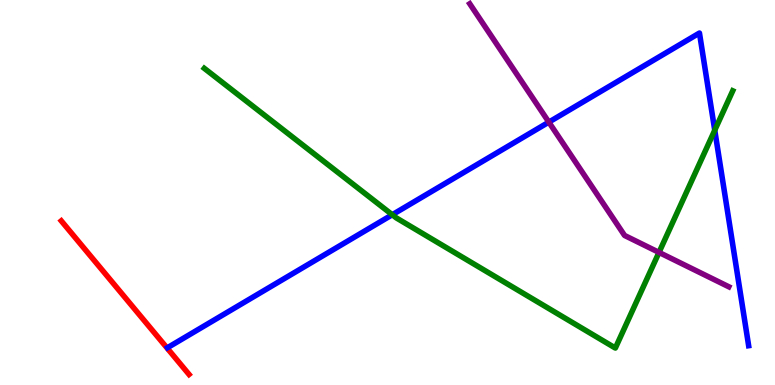[{'lines': ['blue', 'red'], 'intersections': []}, {'lines': ['green', 'red'], 'intersections': []}, {'lines': ['purple', 'red'], 'intersections': []}, {'lines': ['blue', 'green'], 'intersections': [{'x': 5.06, 'y': 4.42}, {'x': 9.22, 'y': 6.62}]}, {'lines': ['blue', 'purple'], 'intersections': [{'x': 7.08, 'y': 6.83}]}, {'lines': ['green', 'purple'], 'intersections': [{'x': 8.5, 'y': 3.44}]}]